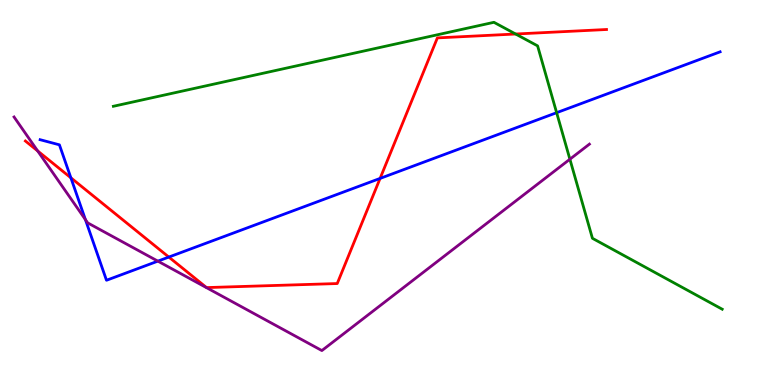[{'lines': ['blue', 'red'], 'intersections': [{'x': 0.914, 'y': 5.38}, {'x': 2.18, 'y': 3.32}, {'x': 4.9, 'y': 5.37}]}, {'lines': ['green', 'red'], 'intersections': [{'x': 6.65, 'y': 9.12}]}, {'lines': ['purple', 'red'], 'intersections': [{'x': 0.486, 'y': 6.08}]}, {'lines': ['blue', 'green'], 'intersections': [{'x': 7.18, 'y': 7.07}]}, {'lines': ['blue', 'purple'], 'intersections': [{'x': 1.1, 'y': 4.3}, {'x': 2.04, 'y': 3.22}]}, {'lines': ['green', 'purple'], 'intersections': [{'x': 7.35, 'y': 5.86}]}]